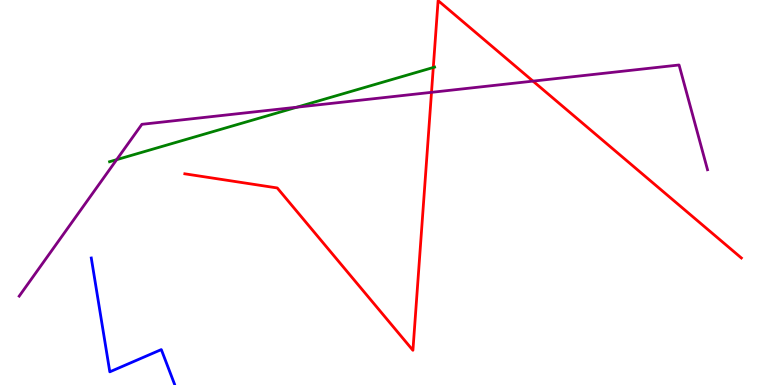[{'lines': ['blue', 'red'], 'intersections': []}, {'lines': ['green', 'red'], 'intersections': [{'x': 5.59, 'y': 8.25}]}, {'lines': ['purple', 'red'], 'intersections': [{'x': 5.57, 'y': 7.6}, {'x': 6.88, 'y': 7.89}]}, {'lines': ['blue', 'green'], 'intersections': []}, {'lines': ['blue', 'purple'], 'intersections': []}, {'lines': ['green', 'purple'], 'intersections': [{'x': 1.51, 'y': 5.85}, {'x': 3.83, 'y': 7.22}]}]